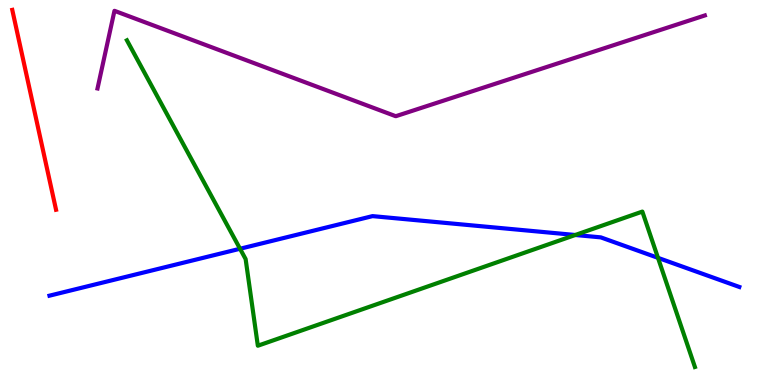[{'lines': ['blue', 'red'], 'intersections': []}, {'lines': ['green', 'red'], 'intersections': []}, {'lines': ['purple', 'red'], 'intersections': []}, {'lines': ['blue', 'green'], 'intersections': [{'x': 3.1, 'y': 3.54}, {'x': 7.42, 'y': 3.9}, {'x': 8.49, 'y': 3.3}]}, {'lines': ['blue', 'purple'], 'intersections': []}, {'lines': ['green', 'purple'], 'intersections': []}]